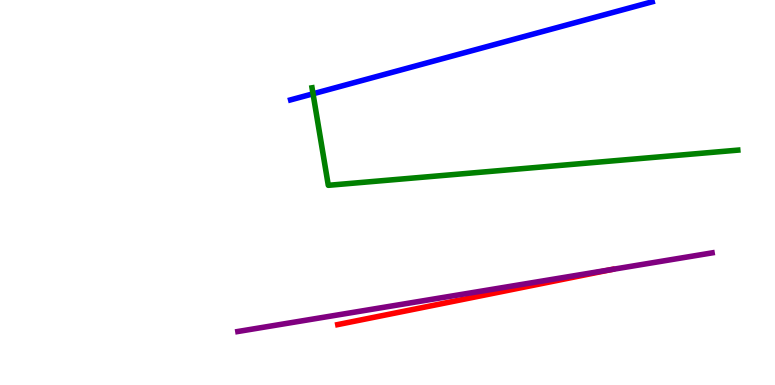[{'lines': ['blue', 'red'], 'intersections': []}, {'lines': ['green', 'red'], 'intersections': []}, {'lines': ['purple', 'red'], 'intersections': [{'x': 7.89, 'y': 3.0}]}, {'lines': ['blue', 'green'], 'intersections': [{'x': 4.04, 'y': 7.56}]}, {'lines': ['blue', 'purple'], 'intersections': []}, {'lines': ['green', 'purple'], 'intersections': []}]